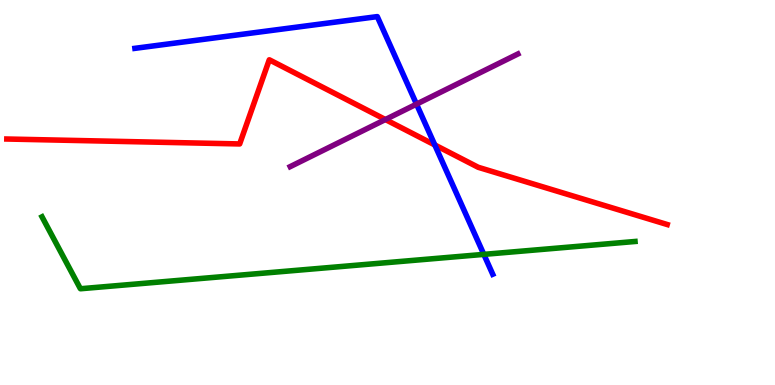[{'lines': ['blue', 'red'], 'intersections': [{'x': 5.61, 'y': 6.24}]}, {'lines': ['green', 'red'], 'intersections': []}, {'lines': ['purple', 'red'], 'intersections': [{'x': 4.97, 'y': 6.9}]}, {'lines': ['blue', 'green'], 'intersections': [{'x': 6.24, 'y': 3.39}]}, {'lines': ['blue', 'purple'], 'intersections': [{'x': 5.37, 'y': 7.3}]}, {'lines': ['green', 'purple'], 'intersections': []}]